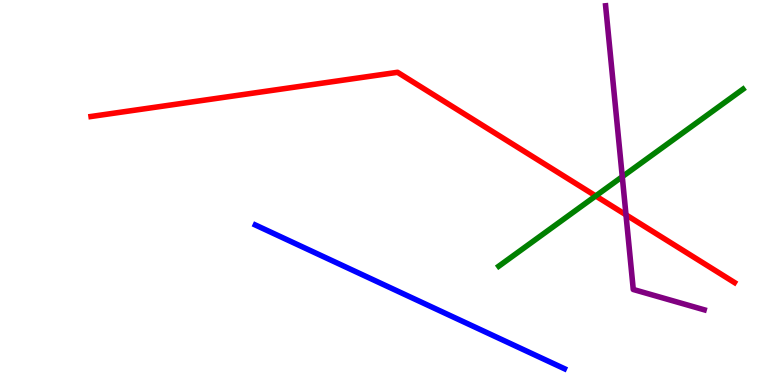[{'lines': ['blue', 'red'], 'intersections': []}, {'lines': ['green', 'red'], 'intersections': [{'x': 7.69, 'y': 4.91}]}, {'lines': ['purple', 'red'], 'intersections': [{'x': 8.08, 'y': 4.42}]}, {'lines': ['blue', 'green'], 'intersections': []}, {'lines': ['blue', 'purple'], 'intersections': []}, {'lines': ['green', 'purple'], 'intersections': [{'x': 8.03, 'y': 5.41}]}]